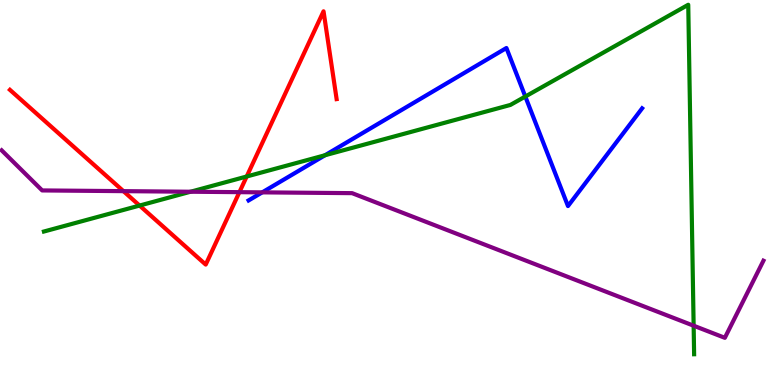[{'lines': ['blue', 'red'], 'intersections': []}, {'lines': ['green', 'red'], 'intersections': [{'x': 1.8, 'y': 4.66}, {'x': 3.18, 'y': 5.42}]}, {'lines': ['purple', 'red'], 'intersections': [{'x': 1.59, 'y': 5.04}, {'x': 3.09, 'y': 5.01}]}, {'lines': ['blue', 'green'], 'intersections': [{'x': 4.19, 'y': 5.97}, {'x': 6.78, 'y': 7.49}]}, {'lines': ['blue', 'purple'], 'intersections': [{'x': 3.38, 'y': 5.0}]}, {'lines': ['green', 'purple'], 'intersections': [{'x': 2.46, 'y': 5.02}, {'x': 8.95, 'y': 1.54}]}]